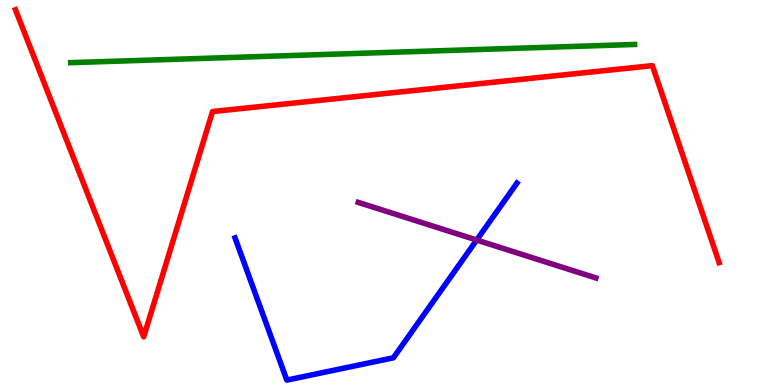[{'lines': ['blue', 'red'], 'intersections': []}, {'lines': ['green', 'red'], 'intersections': []}, {'lines': ['purple', 'red'], 'intersections': []}, {'lines': ['blue', 'green'], 'intersections': []}, {'lines': ['blue', 'purple'], 'intersections': [{'x': 6.15, 'y': 3.77}]}, {'lines': ['green', 'purple'], 'intersections': []}]